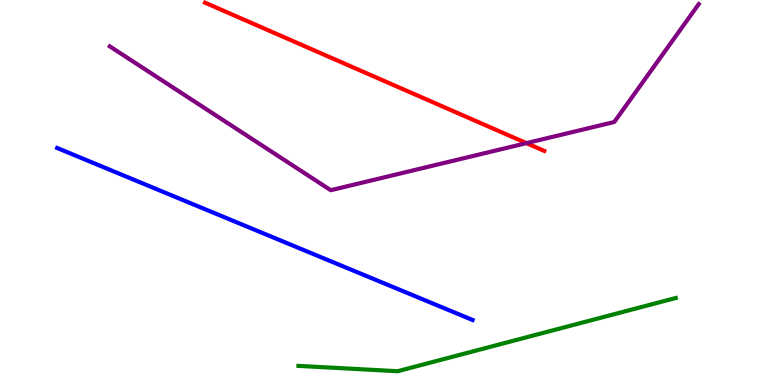[{'lines': ['blue', 'red'], 'intersections': []}, {'lines': ['green', 'red'], 'intersections': []}, {'lines': ['purple', 'red'], 'intersections': [{'x': 6.79, 'y': 6.28}]}, {'lines': ['blue', 'green'], 'intersections': []}, {'lines': ['blue', 'purple'], 'intersections': []}, {'lines': ['green', 'purple'], 'intersections': []}]